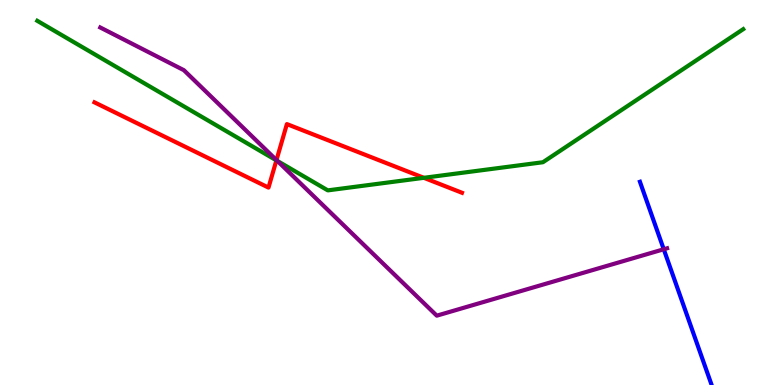[{'lines': ['blue', 'red'], 'intersections': []}, {'lines': ['green', 'red'], 'intersections': [{'x': 3.57, 'y': 5.83}, {'x': 5.47, 'y': 5.38}]}, {'lines': ['purple', 'red'], 'intersections': [{'x': 3.57, 'y': 5.84}]}, {'lines': ['blue', 'green'], 'intersections': []}, {'lines': ['blue', 'purple'], 'intersections': [{'x': 8.56, 'y': 3.53}]}, {'lines': ['green', 'purple'], 'intersections': [{'x': 3.58, 'y': 5.82}]}]